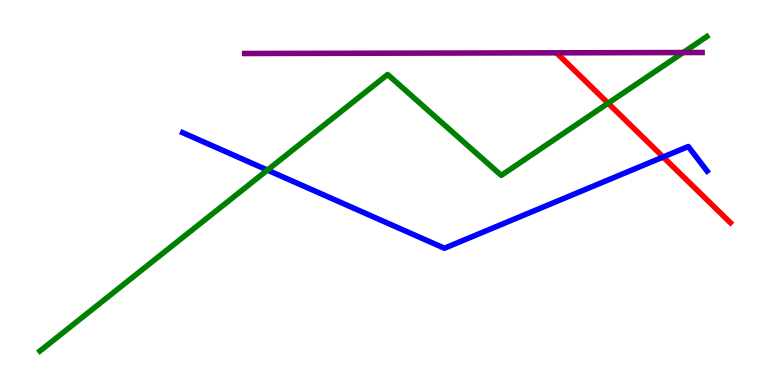[{'lines': ['blue', 'red'], 'intersections': [{'x': 8.56, 'y': 5.92}]}, {'lines': ['green', 'red'], 'intersections': [{'x': 7.85, 'y': 7.32}]}, {'lines': ['purple', 'red'], 'intersections': []}, {'lines': ['blue', 'green'], 'intersections': [{'x': 3.45, 'y': 5.58}]}, {'lines': ['blue', 'purple'], 'intersections': []}, {'lines': ['green', 'purple'], 'intersections': [{'x': 8.82, 'y': 8.64}]}]